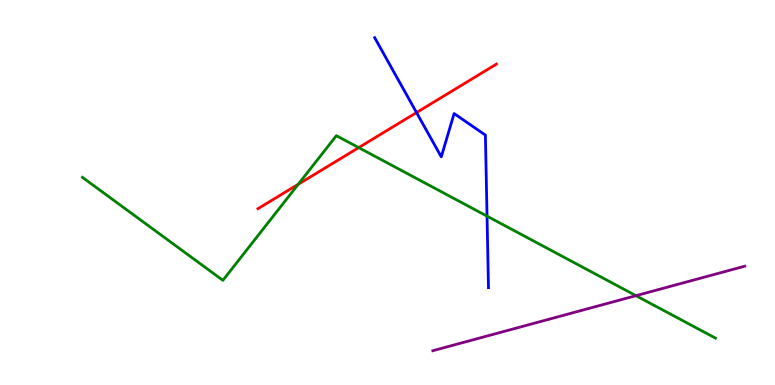[{'lines': ['blue', 'red'], 'intersections': [{'x': 5.37, 'y': 7.08}]}, {'lines': ['green', 'red'], 'intersections': [{'x': 3.85, 'y': 5.21}, {'x': 4.63, 'y': 6.17}]}, {'lines': ['purple', 'red'], 'intersections': []}, {'lines': ['blue', 'green'], 'intersections': [{'x': 6.28, 'y': 4.39}]}, {'lines': ['blue', 'purple'], 'intersections': []}, {'lines': ['green', 'purple'], 'intersections': [{'x': 8.21, 'y': 2.32}]}]